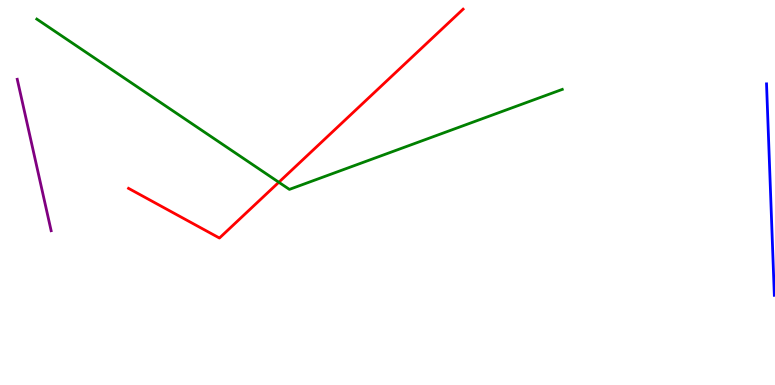[{'lines': ['blue', 'red'], 'intersections': []}, {'lines': ['green', 'red'], 'intersections': [{'x': 3.6, 'y': 5.27}]}, {'lines': ['purple', 'red'], 'intersections': []}, {'lines': ['blue', 'green'], 'intersections': []}, {'lines': ['blue', 'purple'], 'intersections': []}, {'lines': ['green', 'purple'], 'intersections': []}]